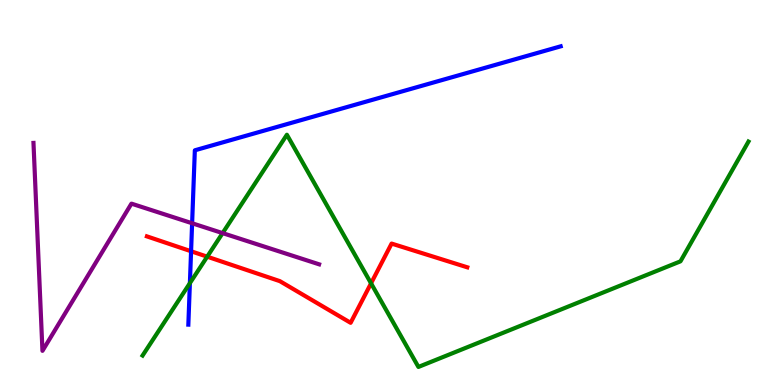[{'lines': ['blue', 'red'], 'intersections': [{'x': 2.47, 'y': 3.47}]}, {'lines': ['green', 'red'], 'intersections': [{'x': 2.67, 'y': 3.33}, {'x': 4.79, 'y': 2.64}]}, {'lines': ['purple', 'red'], 'intersections': []}, {'lines': ['blue', 'green'], 'intersections': [{'x': 2.45, 'y': 2.65}]}, {'lines': ['blue', 'purple'], 'intersections': [{'x': 2.48, 'y': 4.2}]}, {'lines': ['green', 'purple'], 'intersections': [{'x': 2.87, 'y': 3.95}]}]